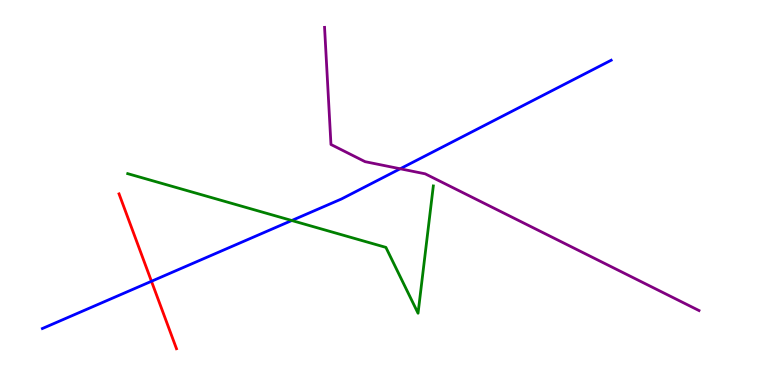[{'lines': ['blue', 'red'], 'intersections': [{'x': 1.95, 'y': 2.69}]}, {'lines': ['green', 'red'], 'intersections': []}, {'lines': ['purple', 'red'], 'intersections': []}, {'lines': ['blue', 'green'], 'intersections': [{'x': 3.76, 'y': 4.27}]}, {'lines': ['blue', 'purple'], 'intersections': [{'x': 5.16, 'y': 5.62}]}, {'lines': ['green', 'purple'], 'intersections': []}]